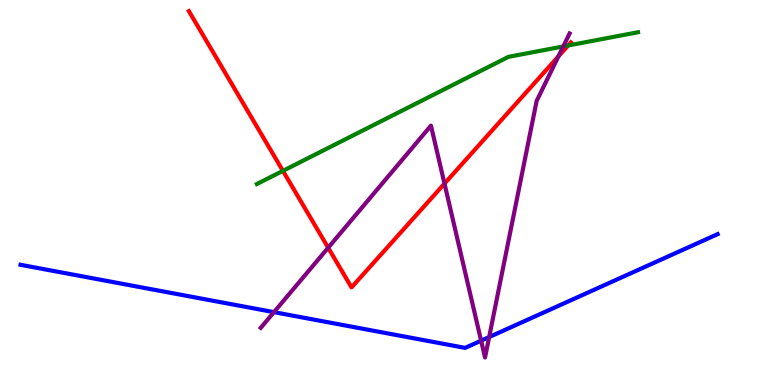[{'lines': ['blue', 'red'], 'intersections': []}, {'lines': ['green', 'red'], 'intersections': [{'x': 3.65, 'y': 5.56}, {'x': 7.33, 'y': 8.82}]}, {'lines': ['purple', 'red'], 'intersections': [{'x': 4.23, 'y': 3.57}, {'x': 5.74, 'y': 5.23}, {'x': 7.21, 'y': 8.54}]}, {'lines': ['blue', 'green'], 'intersections': []}, {'lines': ['blue', 'purple'], 'intersections': [{'x': 3.53, 'y': 1.89}, {'x': 6.21, 'y': 1.15}, {'x': 6.31, 'y': 1.25}]}, {'lines': ['green', 'purple'], 'intersections': [{'x': 7.27, 'y': 8.79}]}]